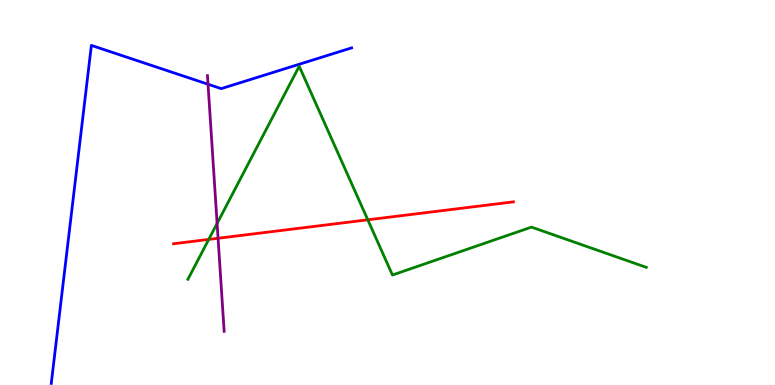[{'lines': ['blue', 'red'], 'intersections': []}, {'lines': ['green', 'red'], 'intersections': [{'x': 2.69, 'y': 3.78}, {'x': 4.75, 'y': 4.29}]}, {'lines': ['purple', 'red'], 'intersections': [{'x': 2.81, 'y': 3.81}]}, {'lines': ['blue', 'green'], 'intersections': []}, {'lines': ['blue', 'purple'], 'intersections': [{'x': 2.68, 'y': 7.81}]}, {'lines': ['green', 'purple'], 'intersections': [{'x': 2.8, 'y': 4.2}]}]